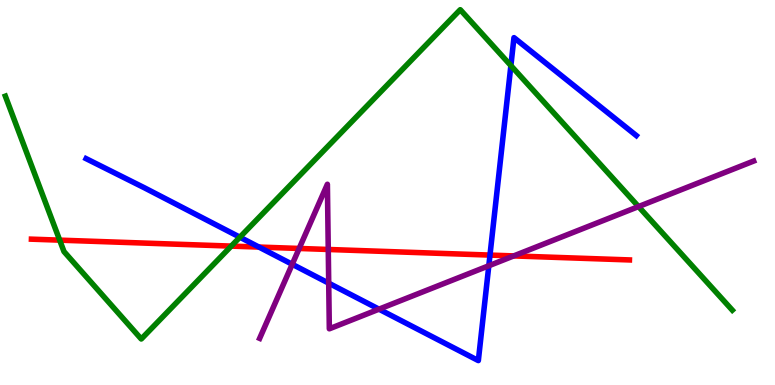[{'lines': ['blue', 'red'], 'intersections': [{'x': 3.34, 'y': 3.58}, {'x': 6.32, 'y': 3.37}]}, {'lines': ['green', 'red'], 'intersections': [{'x': 0.77, 'y': 3.76}, {'x': 2.98, 'y': 3.61}]}, {'lines': ['purple', 'red'], 'intersections': [{'x': 3.86, 'y': 3.55}, {'x': 4.24, 'y': 3.52}, {'x': 6.63, 'y': 3.35}]}, {'lines': ['blue', 'green'], 'intersections': [{'x': 3.1, 'y': 3.84}, {'x': 6.59, 'y': 8.3}]}, {'lines': ['blue', 'purple'], 'intersections': [{'x': 3.77, 'y': 3.14}, {'x': 4.24, 'y': 2.65}, {'x': 4.89, 'y': 1.97}, {'x': 6.31, 'y': 3.1}]}, {'lines': ['green', 'purple'], 'intersections': [{'x': 8.24, 'y': 4.63}]}]